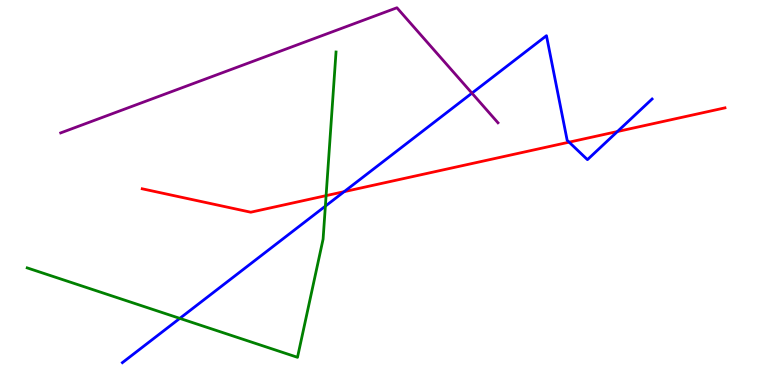[{'lines': ['blue', 'red'], 'intersections': [{'x': 4.44, 'y': 5.02}, {'x': 7.34, 'y': 6.31}, {'x': 7.97, 'y': 6.58}]}, {'lines': ['green', 'red'], 'intersections': [{'x': 4.21, 'y': 4.92}]}, {'lines': ['purple', 'red'], 'intersections': []}, {'lines': ['blue', 'green'], 'intersections': [{'x': 2.32, 'y': 1.73}, {'x': 4.2, 'y': 4.65}]}, {'lines': ['blue', 'purple'], 'intersections': [{'x': 6.09, 'y': 7.58}]}, {'lines': ['green', 'purple'], 'intersections': []}]